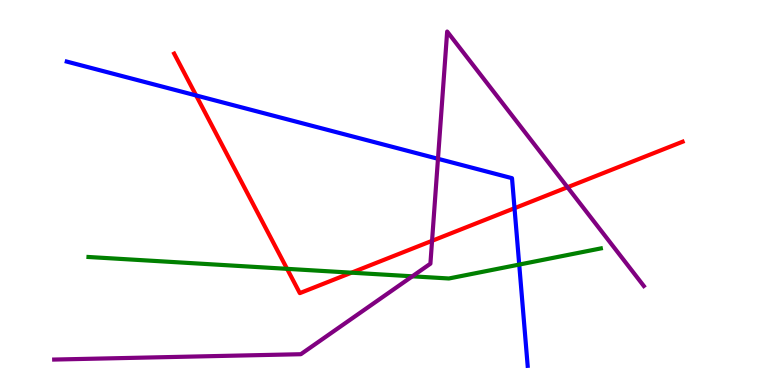[{'lines': ['blue', 'red'], 'intersections': [{'x': 2.53, 'y': 7.52}, {'x': 6.64, 'y': 4.59}]}, {'lines': ['green', 'red'], 'intersections': [{'x': 3.7, 'y': 3.02}, {'x': 4.54, 'y': 2.92}]}, {'lines': ['purple', 'red'], 'intersections': [{'x': 5.57, 'y': 3.75}, {'x': 7.32, 'y': 5.14}]}, {'lines': ['blue', 'green'], 'intersections': [{'x': 6.7, 'y': 3.13}]}, {'lines': ['blue', 'purple'], 'intersections': [{'x': 5.65, 'y': 5.88}]}, {'lines': ['green', 'purple'], 'intersections': [{'x': 5.32, 'y': 2.82}]}]